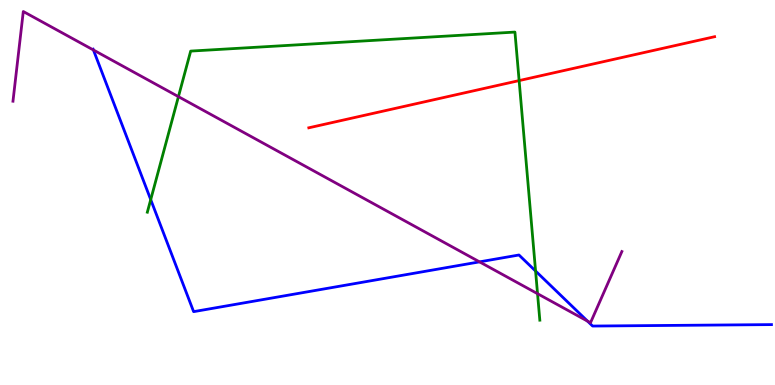[{'lines': ['blue', 'red'], 'intersections': []}, {'lines': ['green', 'red'], 'intersections': [{'x': 6.7, 'y': 7.91}]}, {'lines': ['purple', 'red'], 'intersections': []}, {'lines': ['blue', 'green'], 'intersections': [{'x': 1.94, 'y': 4.82}, {'x': 6.91, 'y': 2.96}]}, {'lines': ['blue', 'purple'], 'intersections': [{'x': 1.21, 'y': 8.7}, {'x': 6.19, 'y': 3.2}, {'x': 7.58, 'y': 1.66}]}, {'lines': ['green', 'purple'], 'intersections': [{'x': 2.3, 'y': 7.49}, {'x': 6.94, 'y': 2.37}]}]